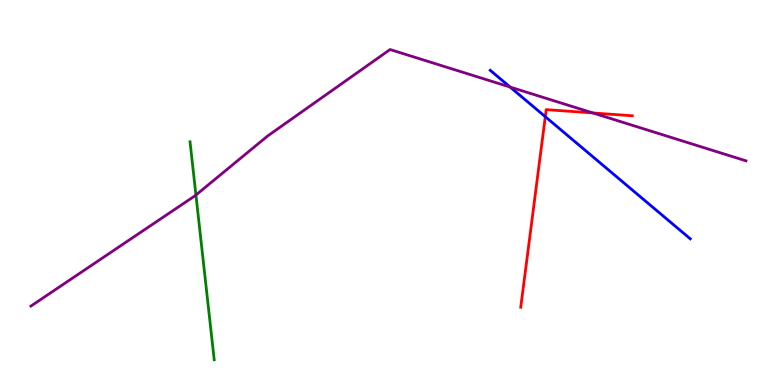[{'lines': ['blue', 'red'], 'intersections': [{'x': 7.04, 'y': 6.97}]}, {'lines': ['green', 'red'], 'intersections': []}, {'lines': ['purple', 'red'], 'intersections': [{'x': 7.65, 'y': 7.07}]}, {'lines': ['blue', 'green'], 'intersections': []}, {'lines': ['blue', 'purple'], 'intersections': [{'x': 6.58, 'y': 7.74}]}, {'lines': ['green', 'purple'], 'intersections': [{'x': 2.53, 'y': 4.93}]}]